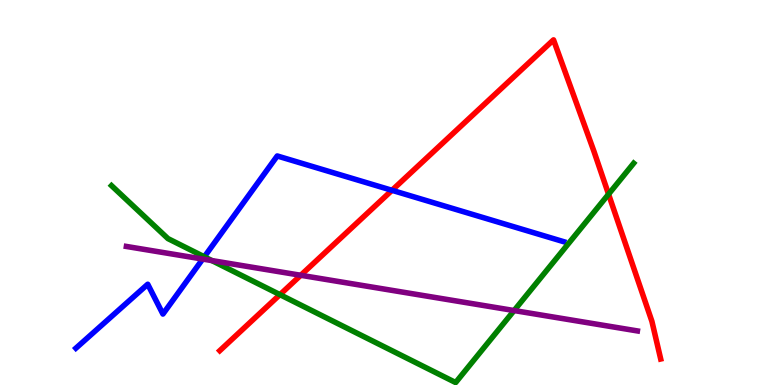[{'lines': ['blue', 'red'], 'intersections': [{'x': 5.06, 'y': 5.06}]}, {'lines': ['green', 'red'], 'intersections': [{'x': 3.61, 'y': 2.35}, {'x': 7.85, 'y': 4.96}]}, {'lines': ['purple', 'red'], 'intersections': [{'x': 3.88, 'y': 2.85}]}, {'lines': ['blue', 'green'], 'intersections': [{'x': 2.64, 'y': 3.33}]}, {'lines': ['blue', 'purple'], 'intersections': [{'x': 2.62, 'y': 3.27}]}, {'lines': ['green', 'purple'], 'intersections': [{'x': 2.73, 'y': 3.23}, {'x': 6.63, 'y': 1.93}]}]